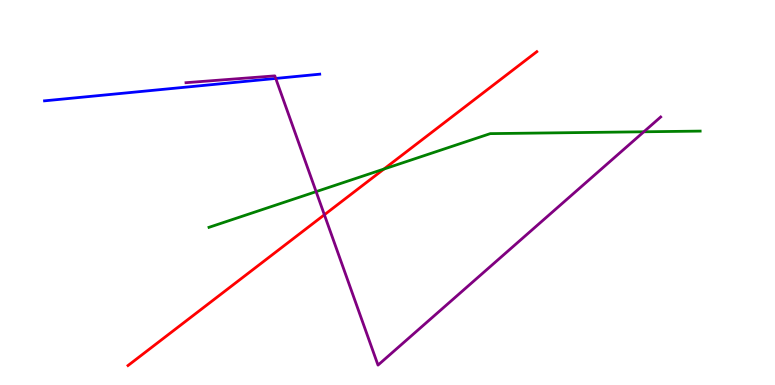[{'lines': ['blue', 'red'], 'intersections': []}, {'lines': ['green', 'red'], 'intersections': [{'x': 4.95, 'y': 5.61}]}, {'lines': ['purple', 'red'], 'intersections': [{'x': 4.19, 'y': 4.42}]}, {'lines': ['blue', 'green'], 'intersections': []}, {'lines': ['blue', 'purple'], 'intersections': [{'x': 3.56, 'y': 7.96}]}, {'lines': ['green', 'purple'], 'intersections': [{'x': 4.08, 'y': 5.02}, {'x': 8.31, 'y': 6.58}]}]